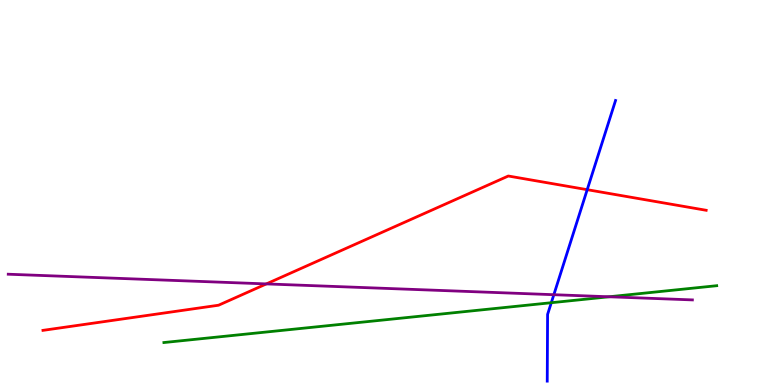[{'lines': ['blue', 'red'], 'intersections': [{'x': 7.58, 'y': 5.07}]}, {'lines': ['green', 'red'], 'intersections': []}, {'lines': ['purple', 'red'], 'intersections': [{'x': 3.44, 'y': 2.63}]}, {'lines': ['blue', 'green'], 'intersections': [{'x': 7.11, 'y': 2.14}]}, {'lines': ['blue', 'purple'], 'intersections': [{'x': 7.15, 'y': 2.35}]}, {'lines': ['green', 'purple'], 'intersections': [{'x': 7.86, 'y': 2.29}]}]